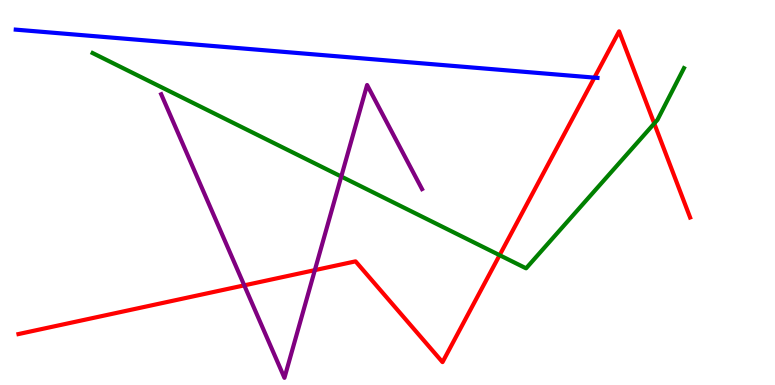[{'lines': ['blue', 'red'], 'intersections': [{'x': 7.67, 'y': 7.98}]}, {'lines': ['green', 'red'], 'intersections': [{'x': 6.45, 'y': 3.37}, {'x': 8.44, 'y': 6.79}]}, {'lines': ['purple', 'red'], 'intersections': [{'x': 3.15, 'y': 2.59}, {'x': 4.06, 'y': 2.98}]}, {'lines': ['blue', 'green'], 'intersections': []}, {'lines': ['blue', 'purple'], 'intersections': []}, {'lines': ['green', 'purple'], 'intersections': [{'x': 4.4, 'y': 5.41}]}]